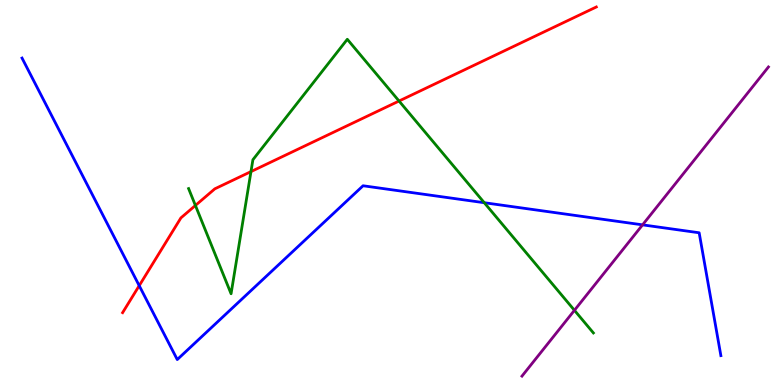[{'lines': ['blue', 'red'], 'intersections': [{'x': 1.8, 'y': 2.58}]}, {'lines': ['green', 'red'], 'intersections': [{'x': 2.52, 'y': 4.66}, {'x': 3.24, 'y': 5.54}, {'x': 5.15, 'y': 7.38}]}, {'lines': ['purple', 'red'], 'intersections': []}, {'lines': ['blue', 'green'], 'intersections': [{'x': 6.25, 'y': 4.73}]}, {'lines': ['blue', 'purple'], 'intersections': [{'x': 8.29, 'y': 4.16}]}, {'lines': ['green', 'purple'], 'intersections': [{'x': 7.41, 'y': 1.94}]}]